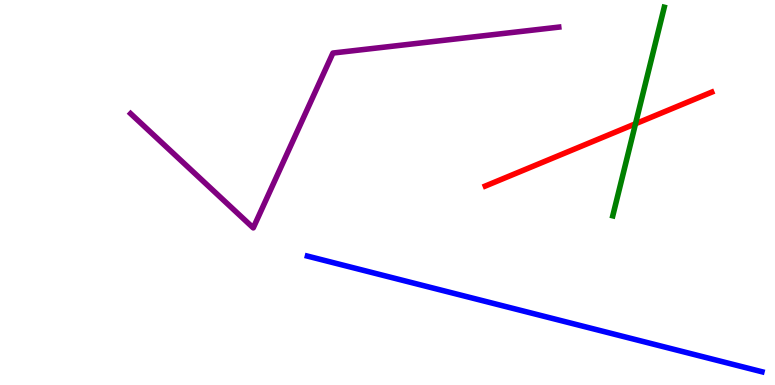[{'lines': ['blue', 'red'], 'intersections': []}, {'lines': ['green', 'red'], 'intersections': [{'x': 8.2, 'y': 6.79}]}, {'lines': ['purple', 'red'], 'intersections': []}, {'lines': ['blue', 'green'], 'intersections': []}, {'lines': ['blue', 'purple'], 'intersections': []}, {'lines': ['green', 'purple'], 'intersections': []}]